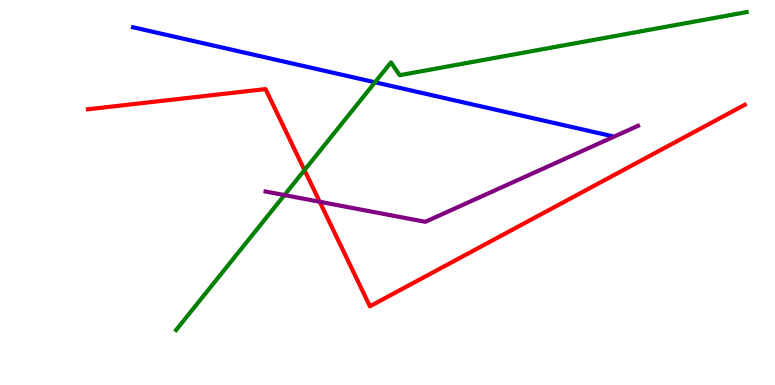[{'lines': ['blue', 'red'], 'intersections': []}, {'lines': ['green', 'red'], 'intersections': [{'x': 3.93, 'y': 5.58}]}, {'lines': ['purple', 'red'], 'intersections': [{'x': 4.13, 'y': 4.76}]}, {'lines': ['blue', 'green'], 'intersections': [{'x': 4.84, 'y': 7.86}]}, {'lines': ['blue', 'purple'], 'intersections': []}, {'lines': ['green', 'purple'], 'intersections': [{'x': 3.67, 'y': 4.93}]}]